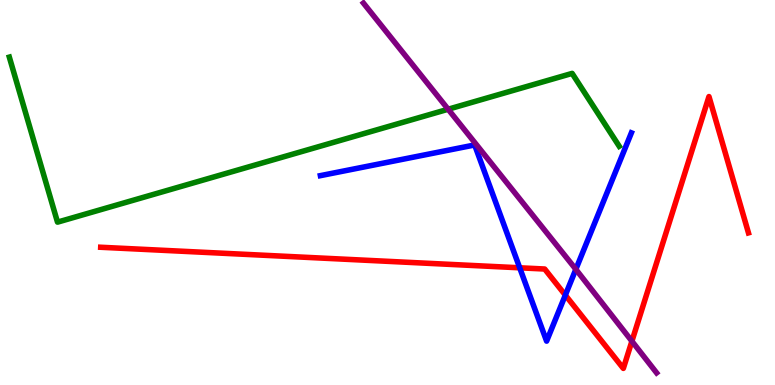[{'lines': ['blue', 'red'], 'intersections': [{'x': 6.71, 'y': 3.04}, {'x': 7.29, 'y': 2.33}]}, {'lines': ['green', 'red'], 'intersections': []}, {'lines': ['purple', 'red'], 'intersections': [{'x': 8.15, 'y': 1.14}]}, {'lines': ['blue', 'green'], 'intersections': []}, {'lines': ['blue', 'purple'], 'intersections': [{'x': 7.43, 'y': 3.0}]}, {'lines': ['green', 'purple'], 'intersections': [{'x': 5.78, 'y': 7.16}]}]